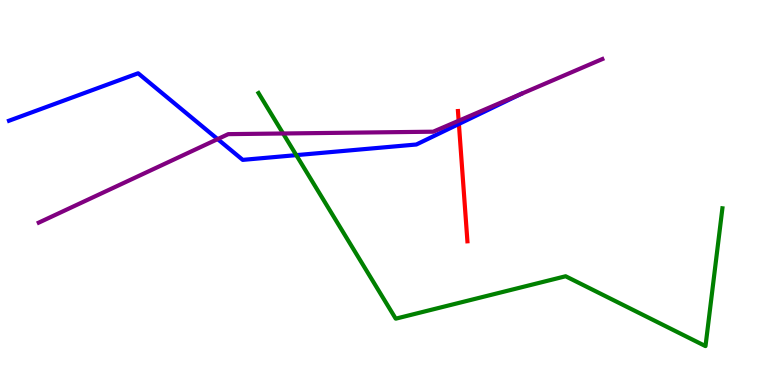[{'lines': ['blue', 'red'], 'intersections': [{'x': 5.92, 'y': 6.78}]}, {'lines': ['green', 'red'], 'intersections': []}, {'lines': ['purple', 'red'], 'intersections': [{'x': 5.92, 'y': 6.86}]}, {'lines': ['blue', 'green'], 'intersections': [{'x': 3.82, 'y': 5.97}]}, {'lines': ['blue', 'purple'], 'intersections': [{'x': 2.81, 'y': 6.39}, {'x': 6.72, 'y': 7.56}]}, {'lines': ['green', 'purple'], 'intersections': [{'x': 3.65, 'y': 6.53}]}]